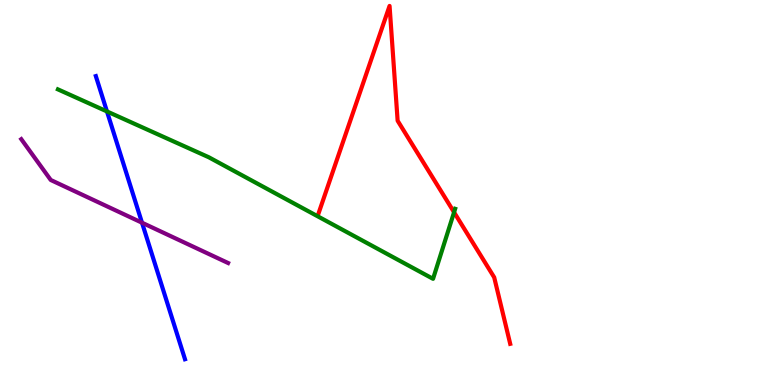[{'lines': ['blue', 'red'], 'intersections': []}, {'lines': ['green', 'red'], 'intersections': [{'x': 5.86, 'y': 4.49}]}, {'lines': ['purple', 'red'], 'intersections': []}, {'lines': ['blue', 'green'], 'intersections': [{'x': 1.38, 'y': 7.11}]}, {'lines': ['blue', 'purple'], 'intersections': [{'x': 1.83, 'y': 4.22}]}, {'lines': ['green', 'purple'], 'intersections': []}]